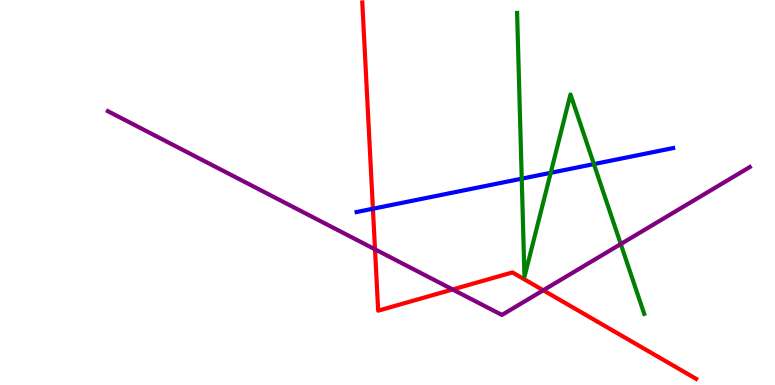[{'lines': ['blue', 'red'], 'intersections': [{'x': 4.81, 'y': 4.58}]}, {'lines': ['green', 'red'], 'intersections': []}, {'lines': ['purple', 'red'], 'intersections': [{'x': 4.84, 'y': 3.52}, {'x': 5.84, 'y': 2.48}, {'x': 7.01, 'y': 2.46}]}, {'lines': ['blue', 'green'], 'intersections': [{'x': 6.73, 'y': 5.36}, {'x': 7.11, 'y': 5.51}, {'x': 7.66, 'y': 5.74}]}, {'lines': ['blue', 'purple'], 'intersections': []}, {'lines': ['green', 'purple'], 'intersections': [{'x': 8.01, 'y': 3.66}]}]